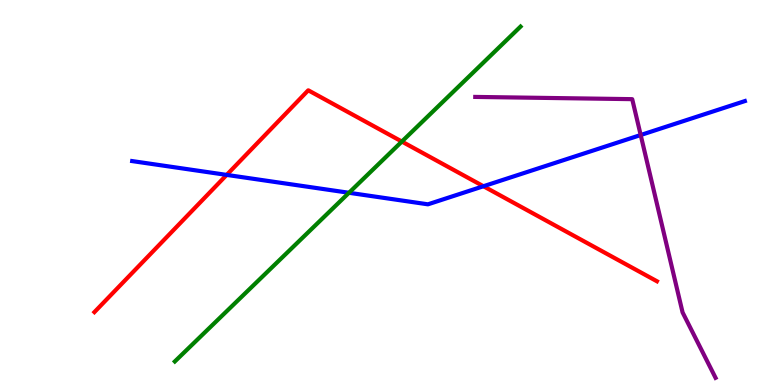[{'lines': ['blue', 'red'], 'intersections': [{'x': 2.93, 'y': 5.46}, {'x': 6.24, 'y': 5.16}]}, {'lines': ['green', 'red'], 'intersections': [{'x': 5.19, 'y': 6.32}]}, {'lines': ['purple', 'red'], 'intersections': []}, {'lines': ['blue', 'green'], 'intersections': [{'x': 4.5, 'y': 4.99}]}, {'lines': ['blue', 'purple'], 'intersections': [{'x': 8.27, 'y': 6.49}]}, {'lines': ['green', 'purple'], 'intersections': []}]